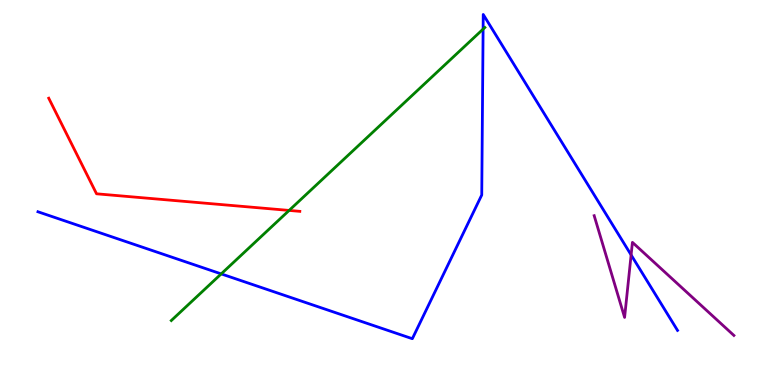[{'lines': ['blue', 'red'], 'intersections': []}, {'lines': ['green', 'red'], 'intersections': [{'x': 3.73, 'y': 4.53}]}, {'lines': ['purple', 'red'], 'intersections': []}, {'lines': ['blue', 'green'], 'intersections': [{'x': 2.85, 'y': 2.89}, {'x': 6.23, 'y': 9.24}]}, {'lines': ['blue', 'purple'], 'intersections': [{'x': 8.14, 'y': 3.38}]}, {'lines': ['green', 'purple'], 'intersections': []}]